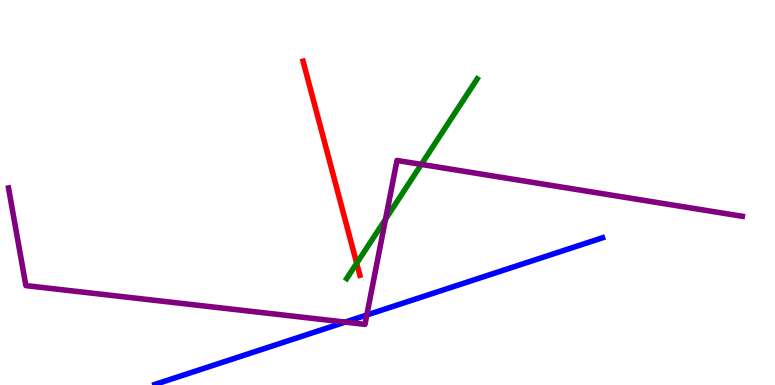[{'lines': ['blue', 'red'], 'intersections': []}, {'lines': ['green', 'red'], 'intersections': [{'x': 4.6, 'y': 3.16}]}, {'lines': ['purple', 'red'], 'intersections': []}, {'lines': ['blue', 'green'], 'intersections': []}, {'lines': ['blue', 'purple'], 'intersections': [{'x': 4.45, 'y': 1.63}, {'x': 4.73, 'y': 1.82}]}, {'lines': ['green', 'purple'], 'intersections': [{'x': 4.97, 'y': 4.31}, {'x': 5.44, 'y': 5.73}]}]